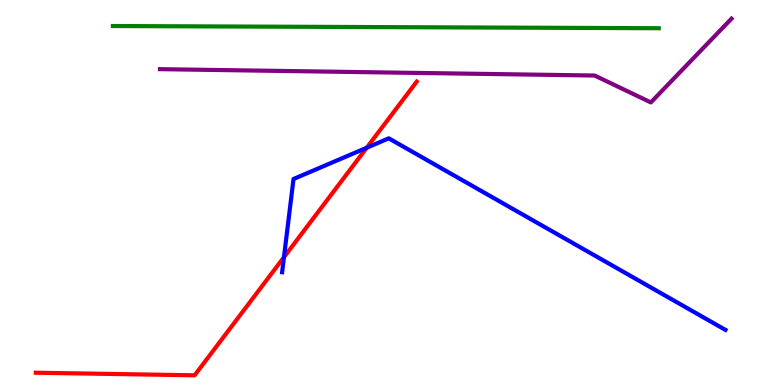[{'lines': ['blue', 'red'], 'intersections': [{'x': 3.66, 'y': 3.32}, {'x': 4.73, 'y': 6.16}]}, {'lines': ['green', 'red'], 'intersections': []}, {'lines': ['purple', 'red'], 'intersections': []}, {'lines': ['blue', 'green'], 'intersections': []}, {'lines': ['blue', 'purple'], 'intersections': []}, {'lines': ['green', 'purple'], 'intersections': []}]